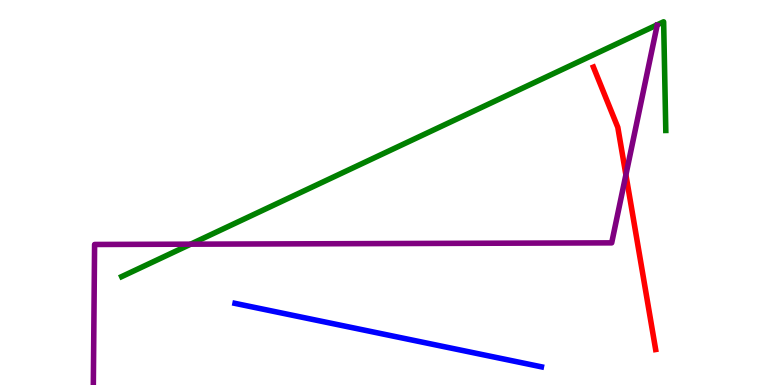[{'lines': ['blue', 'red'], 'intersections': []}, {'lines': ['green', 'red'], 'intersections': []}, {'lines': ['purple', 'red'], 'intersections': [{'x': 8.08, 'y': 5.46}]}, {'lines': ['blue', 'green'], 'intersections': []}, {'lines': ['blue', 'purple'], 'intersections': []}, {'lines': ['green', 'purple'], 'intersections': [{'x': 2.46, 'y': 3.66}]}]